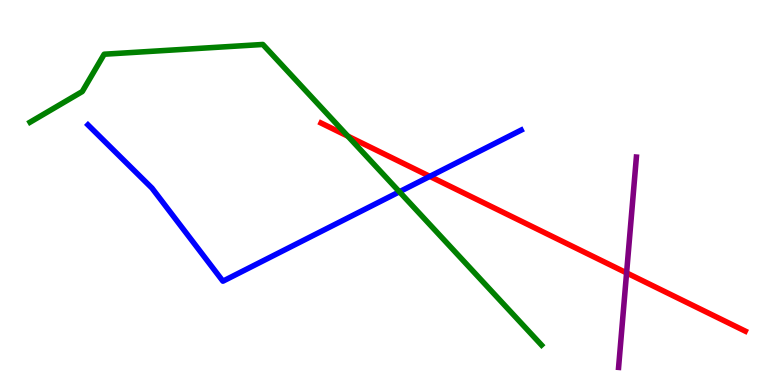[{'lines': ['blue', 'red'], 'intersections': [{'x': 5.55, 'y': 5.42}]}, {'lines': ['green', 'red'], 'intersections': [{'x': 4.49, 'y': 6.46}]}, {'lines': ['purple', 'red'], 'intersections': [{'x': 8.08, 'y': 2.91}]}, {'lines': ['blue', 'green'], 'intersections': [{'x': 5.15, 'y': 5.02}]}, {'lines': ['blue', 'purple'], 'intersections': []}, {'lines': ['green', 'purple'], 'intersections': []}]